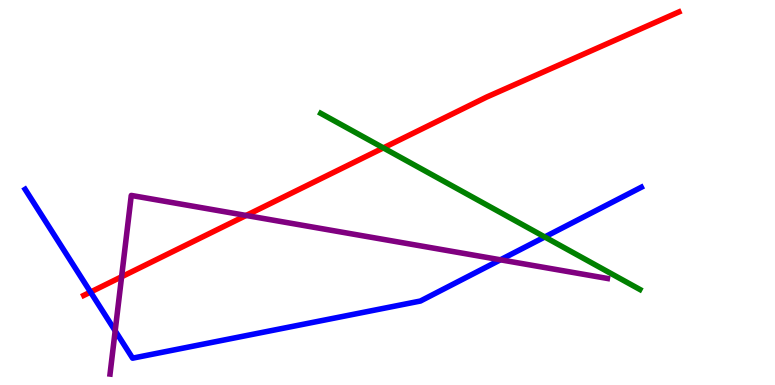[{'lines': ['blue', 'red'], 'intersections': [{'x': 1.17, 'y': 2.41}]}, {'lines': ['green', 'red'], 'intersections': [{'x': 4.95, 'y': 6.16}]}, {'lines': ['purple', 'red'], 'intersections': [{'x': 1.57, 'y': 2.81}, {'x': 3.18, 'y': 4.4}]}, {'lines': ['blue', 'green'], 'intersections': [{'x': 7.03, 'y': 3.84}]}, {'lines': ['blue', 'purple'], 'intersections': [{'x': 1.49, 'y': 1.41}, {'x': 6.46, 'y': 3.25}]}, {'lines': ['green', 'purple'], 'intersections': []}]